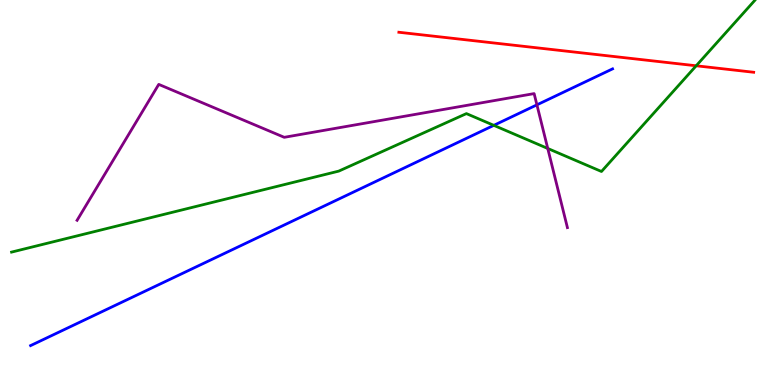[{'lines': ['blue', 'red'], 'intersections': []}, {'lines': ['green', 'red'], 'intersections': [{'x': 8.98, 'y': 8.29}]}, {'lines': ['purple', 'red'], 'intersections': []}, {'lines': ['blue', 'green'], 'intersections': [{'x': 6.37, 'y': 6.74}]}, {'lines': ['blue', 'purple'], 'intersections': [{'x': 6.93, 'y': 7.28}]}, {'lines': ['green', 'purple'], 'intersections': [{'x': 7.07, 'y': 6.14}]}]